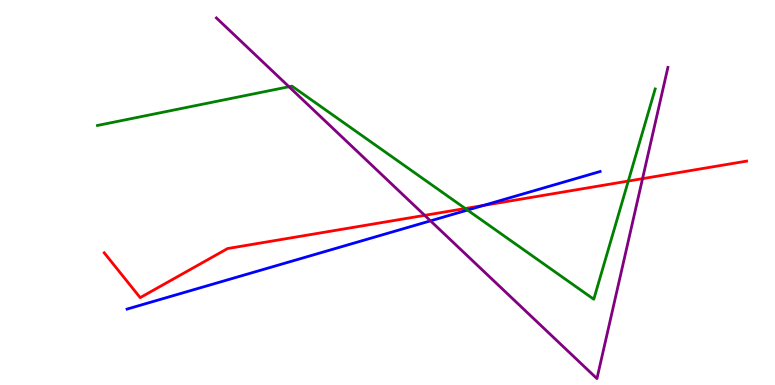[{'lines': ['blue', 'red'], 'intersections': [{'x': 6.24, 'y': 4.66}]}, {'lines': ['green', 'red'], 'intersections': [{'x': 6.0, 'y': 4.58}, {'x': 8.11, 'y': 5.3}]}, {'lines': ['purple', 'red'], 'intersections': [{'x': 5.48, 'y': 4.41}, {'x': 8.29, 'y': 5.36}]}, {'lines': ['blue', 'green'], 'intersections': [{'x': 6.03, 'y': 4.54}]}, {'lines': ['blue', 'purple'], 'intersections': [{'x': 5.55, 'y': 4.26}]}, {'lines': ['green', 'purple'], 'intersections': [{'x': 3.73, 'y': 7.75}]}]